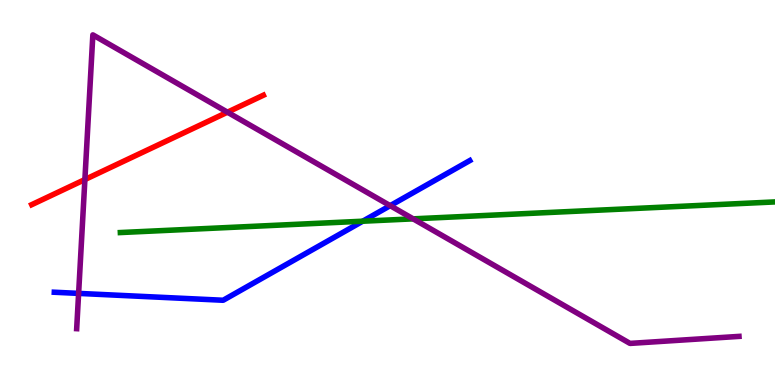[{'lines': ['blue', 'red'], 'intersections': []}, {'lines': ['green', 'red'], 'intersections': []}, {'lines': ['purple', 'red'], 'intersections': [{'x': 1.1, 'y': 5.34}, {'x': 2.94, 'y': 7.09}]}, {'lines': ['blue', 'green'], 'intersections': [{'x': 4.68, 'y': 4.25}]}, {'lines': ['blue', 'purple'], 'intersections': [{'x': 1.01, 'y': 2.38}, {'x': 5.03, 'y': 4.66}]}, {'lines': ['green', 'purple'], 'intersections': [{'x': 5.33, 'y': 4.32}]}]